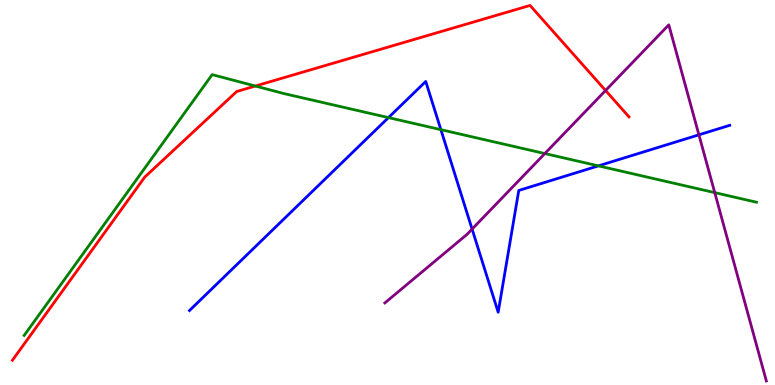[{'lines': ['blue', 'red'], 'intersections': []}, {'lines': ['green', 'red'], 'intersections': [{'x': 3.3, 'y': 7.77}]}, {'lines': ['purple', 'red'], 'intersections': [{'x': 7.81, 'y': 7.65}]}, {'lines': ['blue', 'green'], 'intersections': [{'x': 5.01, 'y': 6.95}, {'x': 5.69, 'y': 6.63}, {'x': 7.72, 'y': 5.69}]}, {'lines': ['blue', 'purple'], 'intersections': [{'x': 6.09, 'y': 4.05}, {'x': 9.02, 'y': 6.5}]}, {'lines': ['green', 'purple'], 'intersections': [{'x': 7.03, 'y': 6.01}, {'x': 9.22, 'y': 5.0}]}]